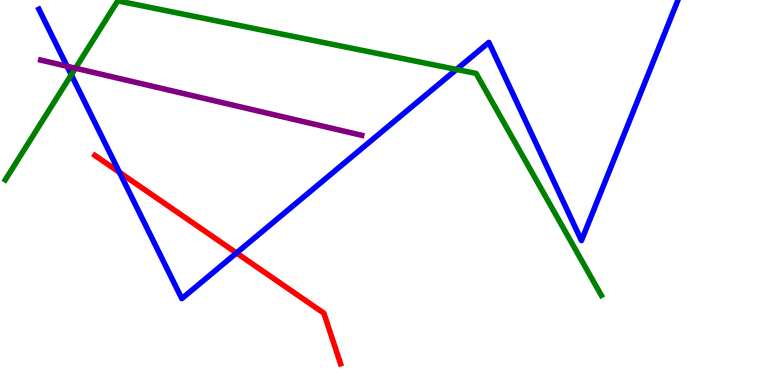[{'lines': ['blue', 'red'], 'intersections': [{'x': 1.54, 'y': 5.52}, {'x': 3.05, 'y': 3.43}]}, {'lines': ['green', 'red'], 'intersections': []}, {'lines': ['purple', 'red'], 'intersections': []}, {'lines': ['blue', 'green'], 'intersections': [{'x': 0.92, 'y': 8.06}, {'x': 5.89, 'y': 8.2}]}, {'lines': ['blue', 'purple'], 'intersections': [{'x': 0.865, 'y': 8.28}]}, {'lines': ['green', 'purple'], 'intersections': [{'x': 0.973, 'y': 8.23}]}]